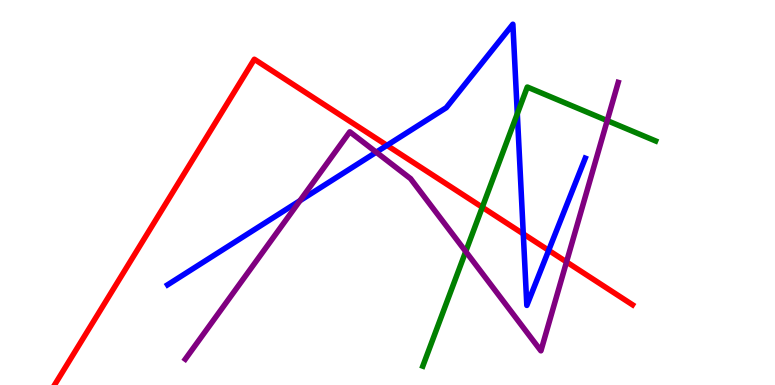[{'lines': ['blue', 'red'], 'intersections': [{'x': 4.99, 'y': 6.22}, {'x': 6.75, 'y': 3.93}, {'x': 7.08, 'y': 3.5}]}, {'lines': ['green', 'red'], 'intersections': [{'x': 6.22, 'y': 4.62}]}, {'lines': ['purple', 'red'], 'intersections': [{'x': 7.31, 'y': 3.2}]}, {'lines': ['blue', 'green'], 'intersections': [{'x': 6.67, 'y': 7.05}]}, {'lines': ['blue', 'purple'], 'intersections': [{'x': 3.87, 'y': 4.79}, {'x': 4.85, 'y': 6.05}]}, {'lines': ['green', 'purple'], 'intersections': [{'x': 6.01, 'y': 3.47}, {'x': 7.84, 'y': 6.87}]}]